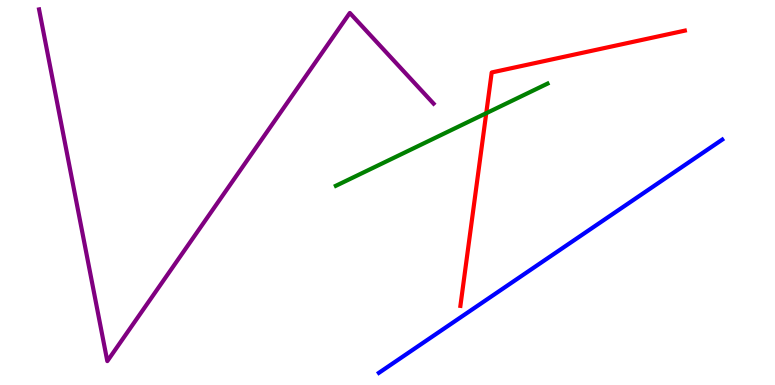[{'lines': ['blue', 'red'], 'intersections': []}, {'lines': ['green', 'red'], 'intersections': [{'x': 6.27, 'y': 7.06}]}, {'lines': ['purple', 'red'], 'intersections': []}, {'lines': ['blue', 'green'], 'intersections': []}, {'lines': ['blue', 'purple'], 'intersections': []}, {'lines': ['green', 'purple'], 'intersections': []}]